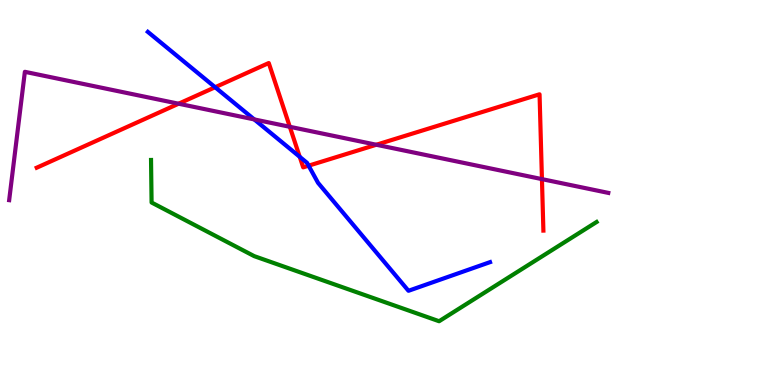[{'lines': ['blue', 'red'], 'intersections': [{'x': 2.78, 'y': 7.73}, {'x': 3.87, 'y': 5.93}, {'x': 3.98, 'y': 5.7}]}, {'lines': ['green', 'red'], 'intersections': []}, {'lines': ['purple', 'red'], 'intersections': [{'x': 2.3, 'y': 7.31}, {'x': 3.74, 'y': 6.71}, {'x': 4.86, 'y': 6.24}, {'x': 6.99, 'y': 5.35}]}, {'lines': ['blue', 'green'], 'intersections': []}, {'lines': ['blue', 'purple'], 'intersections': [{'x': 3.28, 'y': 6.9}]}, {'lines': ['green', 'purple'], 'intersections': []}]